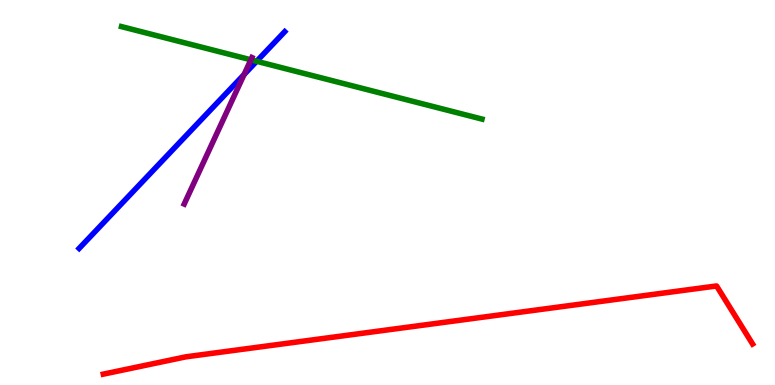[{'lines': ['blue', 'red'], 'intersections': []}, {'lines': ['green', 'red'], 'intersections': []}, {'lines': ['purple', 'red'], 'intersections': []}, {'lines': ['blue', 'green'], 'intersections': [{'x': 3.31, 'y': 8.41}]}, {'lines': ['blue', 'purple'], 'intersections': [{'x': 3.15, 'y': 8.06}]}, {'lines': ['green', 'purple'], 'intersections': [{'x': 3.24, 'y': 8.45}]}]